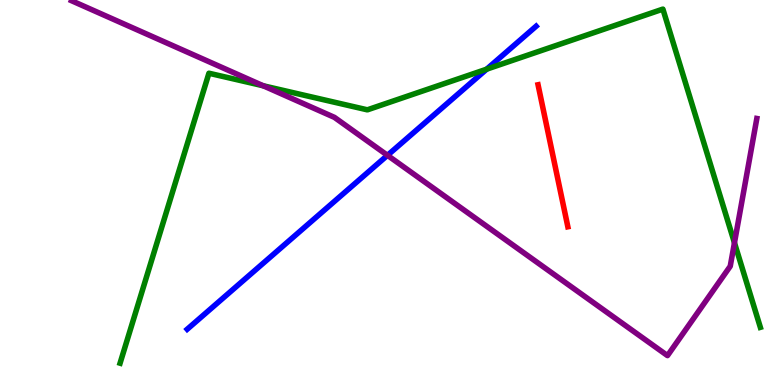[{'lines': ['blue', 'red'], 'intersections': []}, {'lines': ['green', 'red'], 'intersections': []}, {'lines': ['purple', 'red'], 'intersections': []}, {'lines': ['blue', 'green'], 'intersections': [{'x': 6.28, 'y': 8.2}]}, {'lines': ['blue', 'purple'], 'intersections': [{'x': 5.0, 'y': 5.97}]}, {'lines': ['green', 'purple'], 'intersections': [{'x': 3.4, 'y': 7.77}, {'x': 9.48, 'y': 3.69}]}]